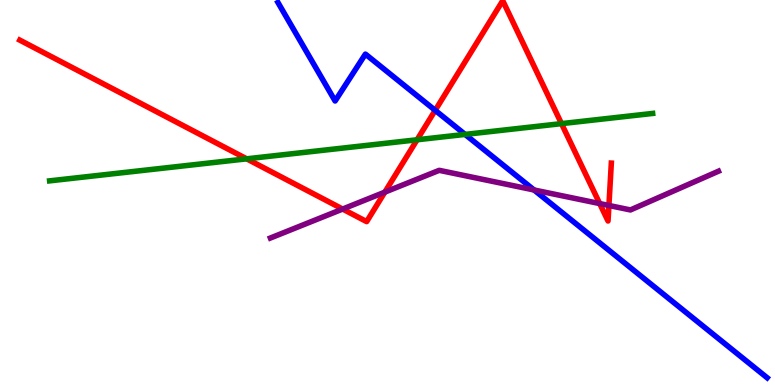[{'lines': ['blue', 'red'], 'intersections': [{'x': 5.62, 'y': 7.13}]}, {'lines': ['green', 'red'], 'intersections': [{'x': 3.18, 'y': 5.87}, {'x': 5.38, 'y': 6.37}, {'x': 7.25, 'y': 6.79}]}, {'lines': ['purple', 'red'], 'intersections': [{'x': 4.42, 'y': 4.57}, {'x': 4.97, 'y': 5.01}, {'x': 7.74, 'y': 4.71}, {'x': 7.86, 'y': 4.66}]}, {'lines': ['blue', 'green'], 'intersections': [{'x': 6.0, 'y': 6.51}]}, {'lines': ['blue', 'purple'], 'intersections': [{'x': 6.89, 'y': 5.07}]}, {'lines': ['green', 'purple'], 'intersections': []}]